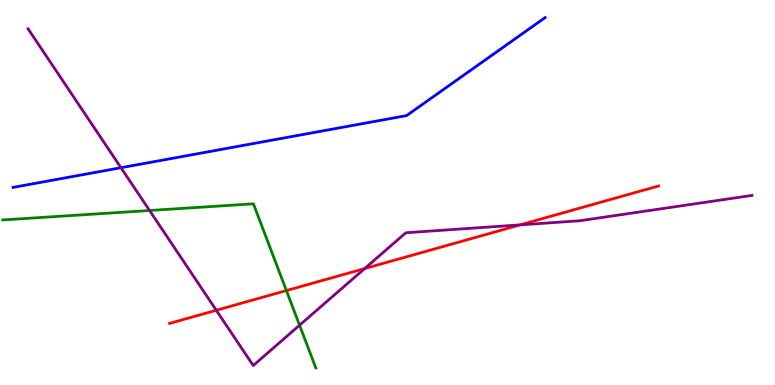[{'lines': ['blue', 'red'], 'intersections': []}, {'lines': ['green', 'red'], 'intersections': [{'x': 3.7, 'y': 2.45}]}, {'lines': ['purple', 'red'], 'intersections': [{'x': 2.79, 'y': 1.94}, {'x': 4.71, 'y': 3.02}, {'x': 6.71, 'y': 4.16}]}, {'lines': ['blue', 'green'], 'intersections': []}, {'lines': ['blue', 'purple'], 'intersections': [{'x': 1.56, 'y': 5.64}]}, {'lines': ['green', 'purple'], 'intersections': [{'x': 1.93, 'y': 4.53}, {'x': 3.87, 'y': 1.55}]}]